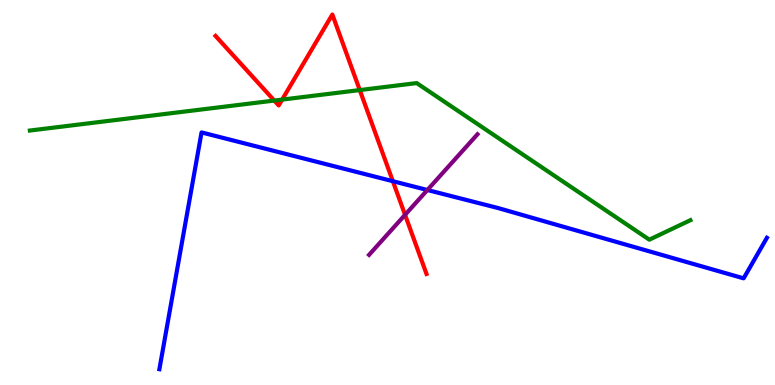[{'lines': ['blue', 'red'], 'intersections': [{'x': 5.07, 'y': 5.29}]}, {'lines': ['green', 'red'], 'intersections': [{'x': 3.54, 'y': 7.39}, {'x': 3.64, 'y': 7.41}, {'x': 4.64, 'y': 7.66}]}, {'lines': ['purple', 'red'], 'intersections': [{'x': 5.23, 'y': 4.42}]}, {'lines': ['blue', 'green'], 'intersections': []}, {'lines': ['blue', 'purple'], 'intersections': [{'x': 5.51, 'y': 5.06}]}, {'lines': ['green', 'purple'], 'intersections': []}]